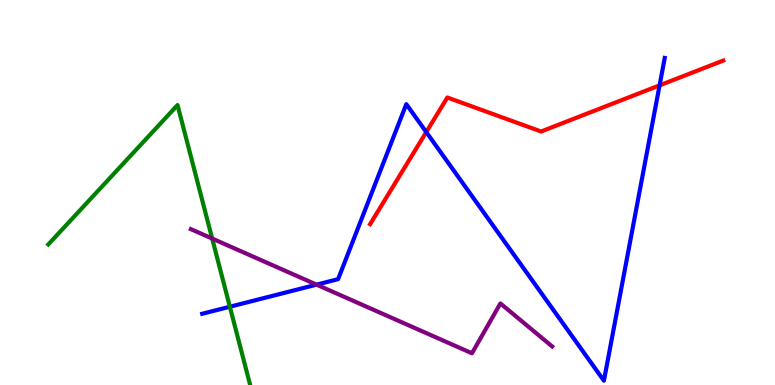[{'lines': ['blue', 'red'], 'intersections': [{'x': 5.5, 'y': 6.57}, {'x': 8.51, 'y': 7.78}]}, {'lines': ['green', 'red'], 'intersections': []}, {'lines': ['purple', 'red'], 'intersections': []}, {'lines': ['blue', 'green'], 'intersections': [{'x': 2.97, 'y': 2.03}]}, {'lines': ['blue', 'purple'], 'intersections': [{'x': 4.08, 'y': 2.61}]}, {'lines': ['green', 'purple'], 'intersections': [{'x': 2.74, 'y': 3.8}]}]